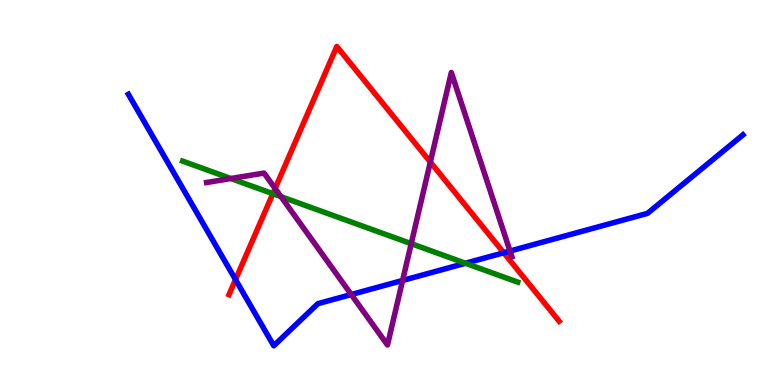[{'lines': ['blue', 'red'], 'intersections': [{'x': 3.04, 'y': 2.74}, {'x': 6.5, 'y': 3.43}]}, {'lines': ['green', 'red'], 'intersections': [{'x': 3.52, 'y': 4.97}]}, {'lines': ['purple', 'red'], 'intersections': [{'x': 3.55, 'y': 5.1}, {'x': 5.55, 'y': 5.79}]}, {'lines': ['blue', 'green'], 'intersections': [{'x': 6.01, 'y': 3.16}]}, {'lines': ['blue', 'purple'], 'intersections': [{'x': 4.53, 'y': 2.35}, {'x': 5.19, 'y': 2.72}, {'x': 6.58, 'y': 3.48}]}, {'lines': ['green', 'purple'], 'intersections': [{'x': 2.98, 'y': 5.36}, {'x': 3.63, 'y': 4.89}, {'x': 5.31, 'y': 3.67}]}]